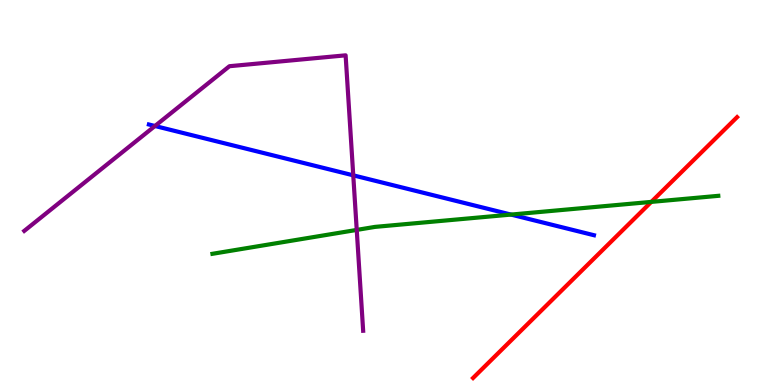[{'lines': ['blue', 'red'], 'intersections': []}, {'lines': ['green', 'red'], 'intersections': [{'x': 8.4, 'y': 4.76}]}, {'lines': ['purple', 'red'], 'intersections': []}, {'lines': ['blue', 'green'], 'intersections': [{'x': 6.59, 'y': 4.43}]}, {'lines': ['blue', 'purple'], 'intersections': [{'x': 2.0, 'y': 6.73}, {'x': 4.56, 'y': 5.45}]}, {'lines': ['green', 'purple'], 'intersections': [{'x': 4.6, 'y': 4.03}]}]